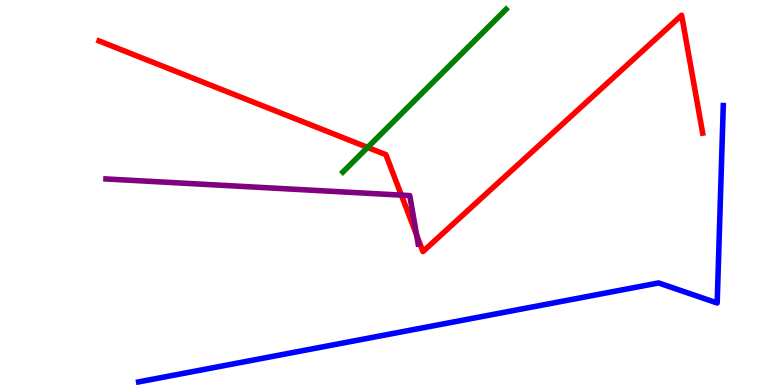[{'lines': ['blue', 'red'], 'intersections': []}, {'lines': ['green', 'red'], 'intersections': [{'x': 4.74, 'y': 6.17}]}, {'lines': ['purple', 'red'], 'intersections': [{'x': 5.18, 'y': 4.93}, {'x': 5.38, 'y': 3.9}]}, {'lines': ['blue', 'green'], 'intersections': []}, {'lines': ['blue', 'purple'], 'intersections': []}, {'lines': ['green', 'purple'], 'intersections': []}]